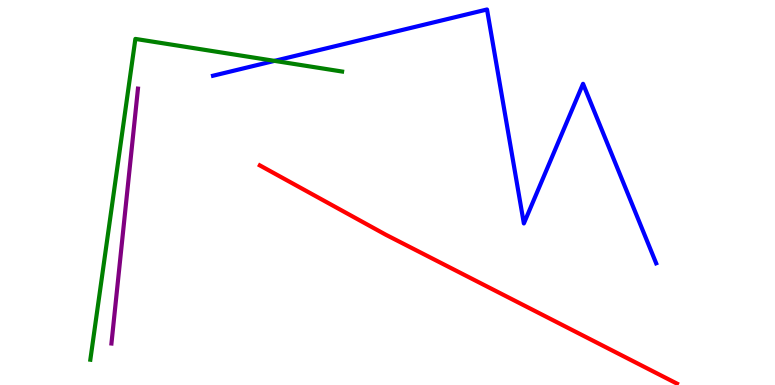[{'lines': ['blue', 'red'], 'intersections': []}, {'lines': ['green', 'red'], 'intersections': []}, {'lines': ['purple', 'red'], 'intersections': []}, {'lines': ['blue', 'green'], 'intersections': [{'x': 3.54, 'y': 8.42}]}, {'lines': ['blue', 'purple'], 'intersections': []}, {'lines': ['green', 'purple'], 'intersections': []}]